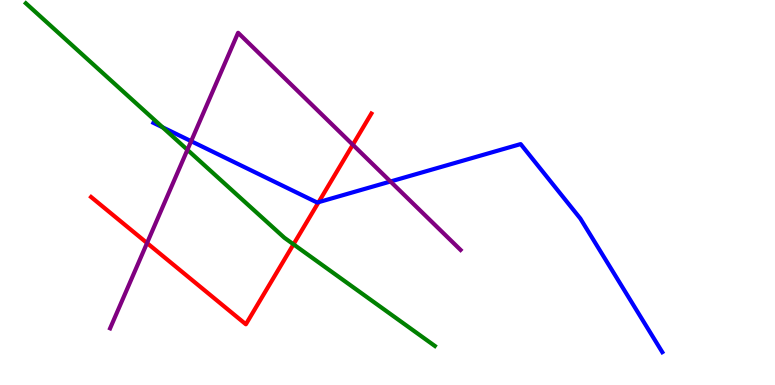[{'lines': ['blue', 'red'], 'intersections': [{'x': 4.11, 'y': 4.75}]}, {'lines': ['green', 'red'], 'intersections': [{'x': 3.79, 'y': 3.65}]}, {'lines': ['purple', 'red'], 'intersections': [{'x': 1.9, 'y': 3.69}, {'x': 4.55, 'y': 6.24}]}, {'lines': ['blue', 'green'], 'intersections': [{'x': 2.1, 'y': 6.69}]}, {'lines': ['blue', 'purple'], 'intersections': [{'x': 2.47, 'y': 6.33}, {'x': 5.04, 'y': 5.29}]}, {'lines': ['green', 'purple'], 'intersections': [{'x': 2.42, 'y': 6.11}]}]